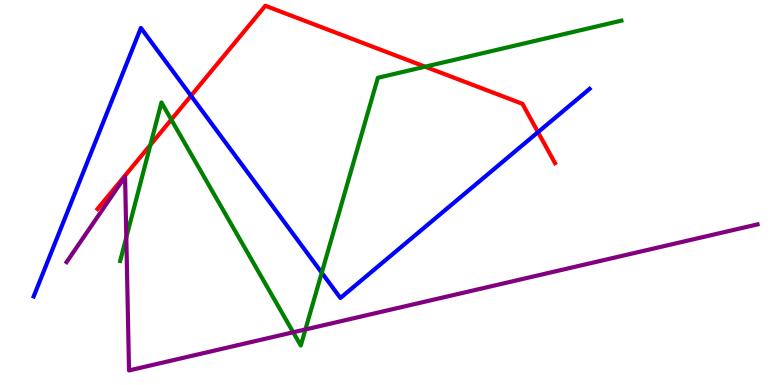[{'lines': ['blue', 'red'], 'intersections': [{'x': 2.46, 'y': 7.51}, {'x': 6.94, 'y': 6.57}]}, {'lines': ['green', 'red'], 'intersections': [{'x': 1.94, 'y': 6.24}, {'x': 2.21, 'y': 6.89}, {'x': 5.49, 'y': 8.27}]}, {'lines': ['purple', 'red'], 'intersections': []}, {'lines': ['blue', 'green'], 'intersections': [{'x': 4.15, 'y': 2.92}]}, {'lines': ['blue', 'purple'], 'intersections': []}, {'lines': ['green', 'purple'], 'intersections': [{'x': 1.63, 'y': 3.83}, {'x': 3.78, 'y': 1.37}, {'x': 3.94, 'y': 1.44}]}]